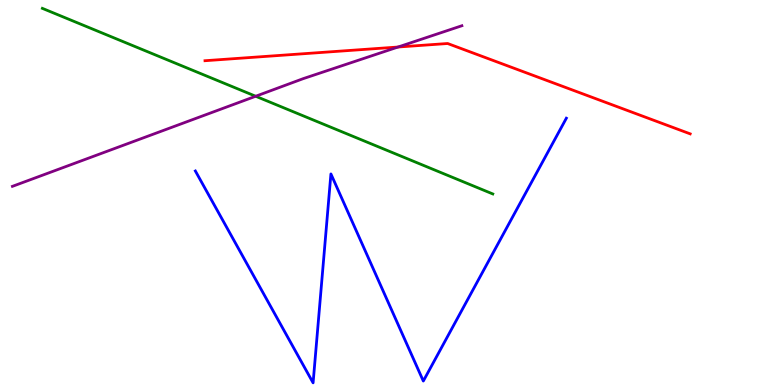[{'lines': ['blue', 'red'], 'intersections': []}, {'lines': ['green', 'red'], 'intersections': []}, {'lines': ['purple', 'red'], 'intersections': [{'x': 5.14, 'y': 8.78}]}, {'lines': ['blue', 'green'], 'intersections': []}, {'lines': ['blue', 'purple'], 'intersections': []}, {'lines': ['green', 'purple'], 'intersections': [{'x': 3.3, 'y': 7.5}]}]